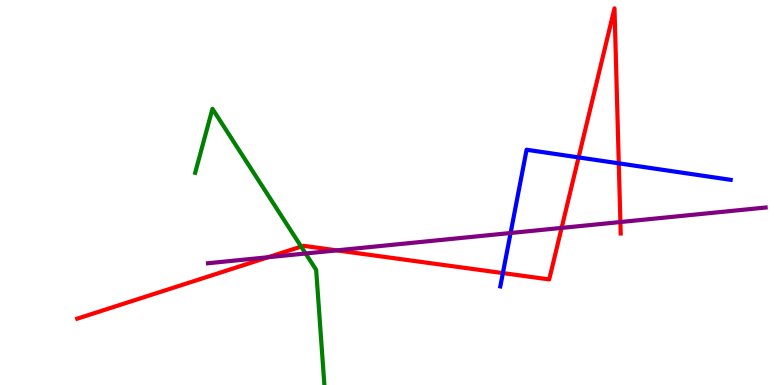[{'lines': ['blue', 'red'], 'intersections': [{'x': 6.49, 'y': 2.91}, {'x': 7.47, 'y': 5.91}, {'x': 7.98, 'y': 5.76}]}, {'lines': ['green', 'red'], 'intersections': [{'x': 3.89, 'y': 3.59}]}, {'lines': ['purple', 'red'], 'intersections': [{'x': 3.46, 'y': 3.32}, {'x': 4.35, 'y': 3.5}, {'x': 7.25, 'y': 4.08}, {'x': 8.01, 'y': 4.23}]}, {'lines': ['blue', 'green'], 'intersections': []}, {'lines': ['blue', 'purple'], 'intersections': [{'x': 6.59, 'y': 3.95}]}, {'lines': ['green', 'purple'], 'intersections': [{'x': 3.94, 'y': 3.42}]}]